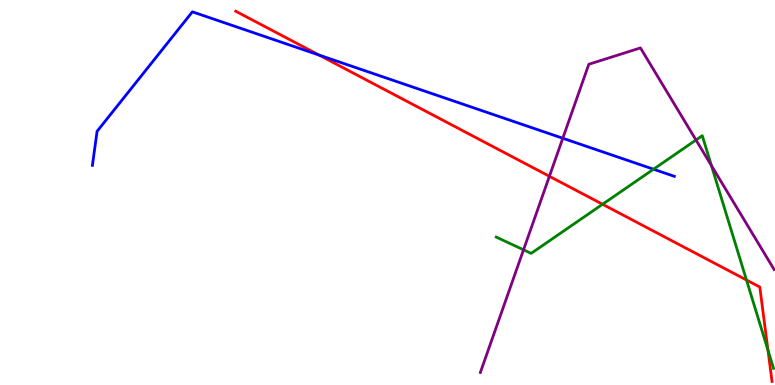[{'lines': ['blue', 'red'], 'intersections': [{'x': 4.12, 'y': 8.57}]}, {'lines': ['green', 'red'], 'intersections': [{'x': 7.77, 'y': 4.69}, {'x': 9.63, 'y': 2.73}, {'x': 9.91, 'y': 0.904}]}, {'lines': ['purple', 'red'], 'intersections': [{'x': 7.09, 'y': 5.42}]}, {'lines': ['blue', 'green'], 'intersections': [{'x': 8.43, 'y': 5.6}]}, {'lines': ['blue', 'purple'], 'intersections': [{'x': 7.26, 'y': 6.41}]}, {'lines': ['green', 'purple'], 'intersections': [{'x': 6.76, 'y': 3.51}, {'x': 8.98, 'y': 6.36}, {'x': 9.18, 'y': 5.7}]}]